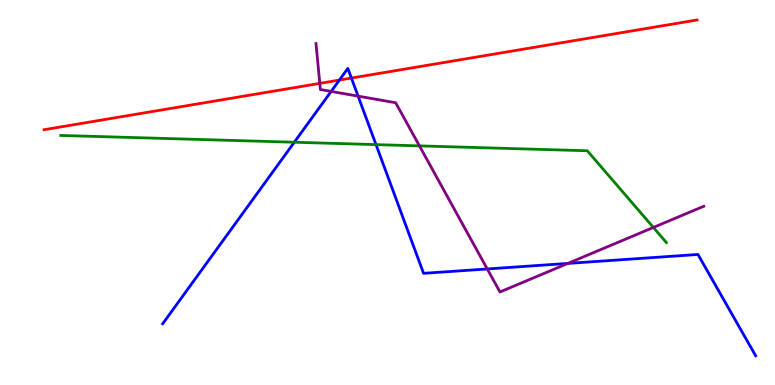[{'lines': ['blue', 'red'], 'intersections': [{'x': 4.38, 'y': 7.92}, {'x': 4.53, 'y': 7.97}]}, {'lines': ['green', 'red'], 'intersections': []}, {'lines': ['purple', 'red'], 'intersections': [{'x': 4.13, 'y': 7.83}]}, {'lines': ['blue', 'green'], 'intersections': [{'x': 3.8, 'y': 6.31}, {'x': 4.85, 'y': 6.24}]}, {'lines': ['blue', 'purple'], 'intersections': [{'x': 4.27, 'y': 7.63}, {'x': 4.62, 'y': 7.5}, {'x': 6.29, 'y': 3.01}, {'x': 7.33, 'y': 3.16}]}, {'lines': ['green', 'purple'], 'intersections': [{'x': 5.41, 'y': 6.21}, {'x': 8.43, 'y': 4.09}]}]